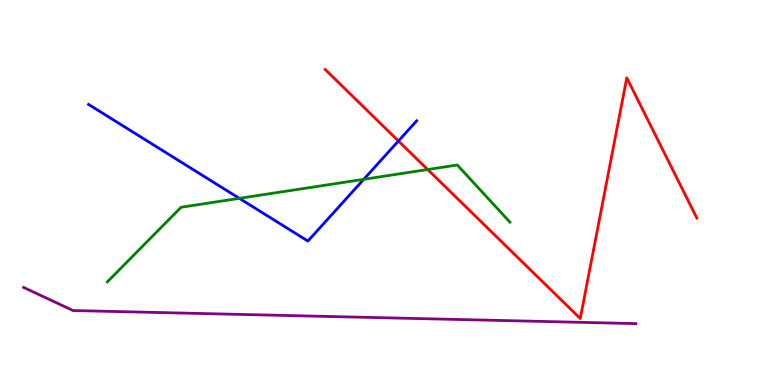[{'lines': ['blue', 'red'], 'intersections': [{'x': 5.14, 'y': 6.34}]}, {'lines': ['green', 'red'], 'intersections': [{'x': 5.52, 'y': 5.6}]}, {'lines': ['purple', 'red'], 'intersections': []}, {'lines': ['blue', 'green'], 'intersections': [{'x': 3.09, 'y': 4.85}, {'x': 4.69, 'y': 5.34}]}, {'lines': ['blue', 'purple'], 'intersections': []}, {'lines': ['green', 'purple'], 'intersections': []}]